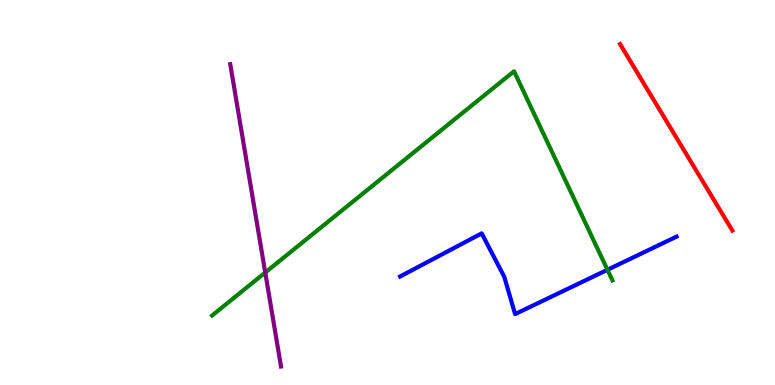[{'lines': ['blue', 'red'], 'intersections': []}, {'lines': ['green', 'red'], 'intersections': []}, {'lines': ['purple', 'red'], 'intersections': []}, {'lines': ['blue', 'green'], 'intersections': [{'x': 7.84, 'y': 2.99}]}, {'lines': ['blue', 'purple'], 'intersections': []}, {'lines': ['green', 'purple'], 'intersections': [{'x': 3.42, 'y': 2.92}]}]